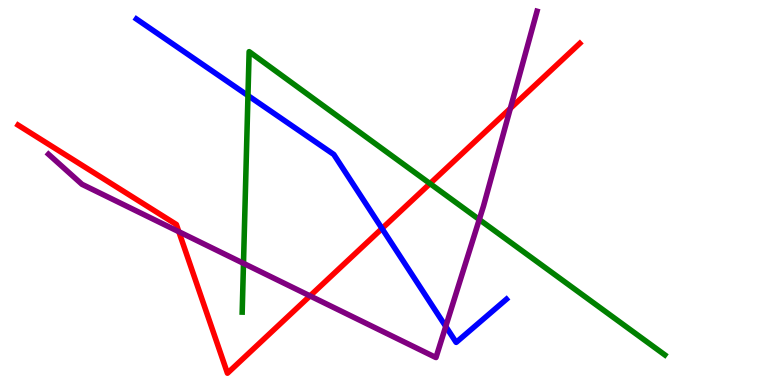[{'lines': ['blue', 'red'], 'intersections': [{'x': 4.93, 'y': 4.06}]}, {'lines': ['green', 'red'], 'intersections': [{'x': 5.55, 'y': 5.23}]}, {'lines': ['purple', 'red'], 'intersections': [{'x': 2.31, 'y': 3.98}, {'x': 4.0, 'y': 2.31}, {'x': 6.59, 'y': 7.18}]}, {'lines': ['blue', 'green'], 'intersections': [{'x': 3.2, 'y': 7.52}]}, {'lines': ['blue', 'purple'], 'intersections': [{'x': 5.75, 'y': 1.52}]}, {'lines': ['green', 'purple'], 'intersections': [{'x': 3.14, 'y': 3.16}, {'x': 6.18, 'y': 4.3}]}]